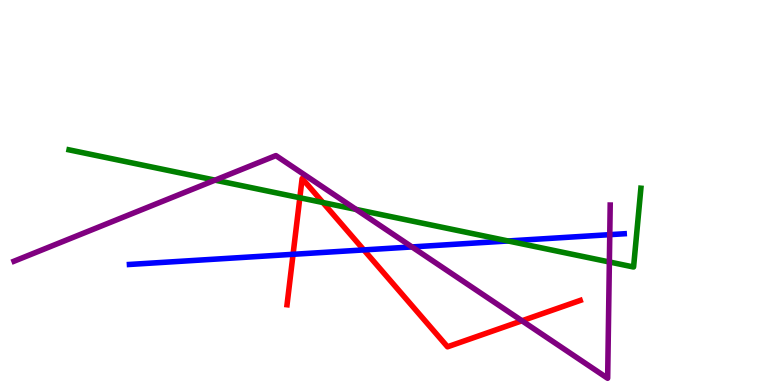[{'lines': ['blue', 'red'], 'intersections': [{'x': 3.78, 'y': 3.39}, {'x': 4.69, 'y': 3.51}]}, {'lines': ['green', 'red'], 'intersections': [{'x': 3.87, 'y': 4.86}, {'x': 4.17, 'y': 4.74}]}, {'lines': ['purple', 'red'], 'intersections': [{'x': 6.74, 'y': 1.67}]}, {'lines': ['blue', 'green'], 'intersections': [{'x': 6.56, 'y': 3.74}]}, {'lines': ['blue', 'purple'], 'intersections': [{'x': 5.32, 'y': 3.59}, {'x': 7.87, 'y': 3.9}]}, {'lines': ['green', 'purple'], 'intersections': [{'x': 2.77, 'y': 5.32}, {'x': 4.59, 'y': 4.56}, {'x': 7.86, 'y': 3.2}]}]